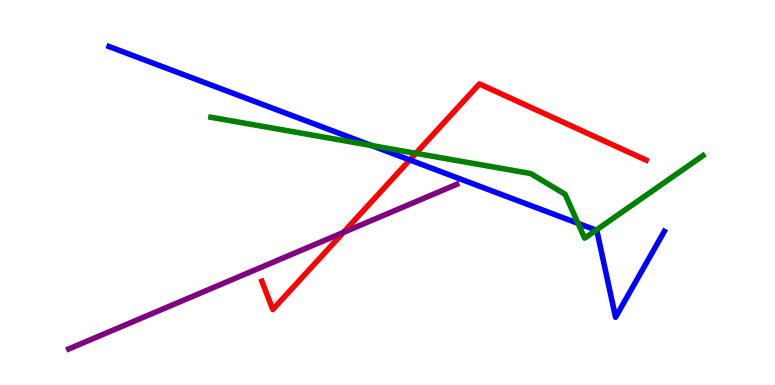[{'lines': ['blue', 'red'], 'intersections': [{'x': 5.29, 'y': 5.85}]}, {'lines': ['green', 'red'], 'intersections': [{'x': 5.37, 'y': 6.02}]}, {'lines': ['purple', 'red'], 'intersections': [{'x': 4.43, 'y': 3.96}]}, {'lines': ['blue', 'green'], 'intersections': [{'x': 4.8, 'y': 6.22}, {'x': 7.46, 'y': 4.2}, {'x': 7.69, 'y': 4.02}]}, {'lines': ['blue', 'purple'], 'intersections': []}, {'lines': ['green', 'purple'], 'intersections': []}]